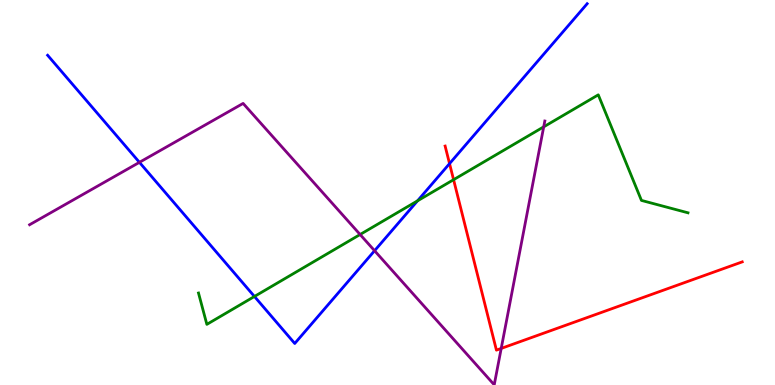[{'lines': ['blue', 'red'], 'intersections': [{'x': 5.8, 'y': 5.75}]}, {'lines': ['green', 'red'], 'intersections': [{'x': 5.85, 'y': 5.33}]}, {'lines': ['purple', 'red'], 'intersections': [{'x': 6.47, 'y': 0.95}]}, {'lines': ['blue', 'green'], 'intersections': [{'x': 3.28, 'y': 2.3}, {'x': 5.39, 'y': 4.78}]}, {'lines': ['blue', 'purple'], 'intersections': [{'x': 1.8, 'y': 5.78}, {'x': 4.83, 'y': 3.49}]}, {'lines': ['green', 'purple'], 'intersections': [{'x': 4.65, 'y': 3.91}, {'x': 7.02, 'y': 6.71}]}]